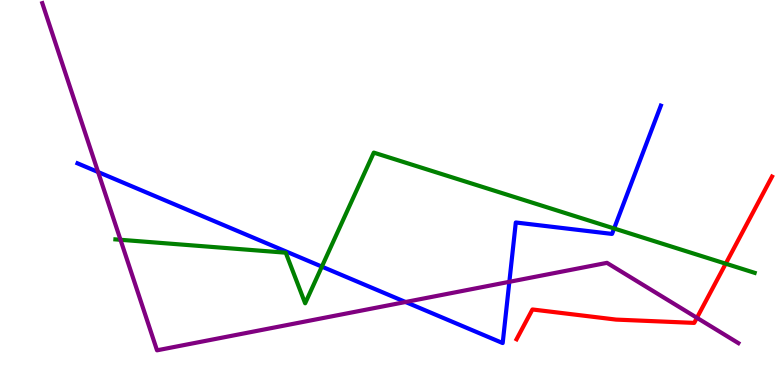[{'lines': ['blue', 'red'], 'intersections': []}, {'lines': ['green', 'red'], 'intersections': [{'x': 9.36, 'y': 3.15}]}, {'lines': ['purple', 'red'], 'intersections': [{'x': 8.99, 'y': 1.75}]}, {'lines': ['blue', 'green'], 'intersections': [{'x': 4.15, 'y': 3.07}, {'x': 7.92, 'y': 4.07}]}, {'lines': ['blue', 'purple'], 'intersections': [{'x': 1.27, 'y': 5.53}, {'x': 5.23, 'y': 2.16}, {'x': 6.57, 'y': 2.68}]}, {'lines': ['green', 'purple'], 'intersections': [{'x': 1.55, 'y': 3.77}]}]